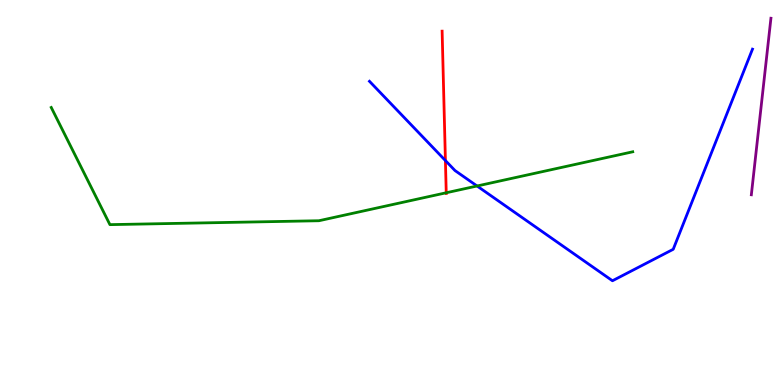[{'lines': ['blue', 'red'], 'intersections': [{'x': 5.75, 'y': 5.83}]}, {'lines': ['green', 'red'], 'intersections': [{'x': 5.76, 'y': 4.99}]}, {'lines': ['purple', 'red'], 'intersections': []}, {'lines': ['blue', 'green'], 'intersections': [{'x': 6.16, 'y': 5.17}]}, {'lines': ['blue', 'purple'], 'intersections': []}, {'lines': ['green', 'purple'], 'intersections': []}]